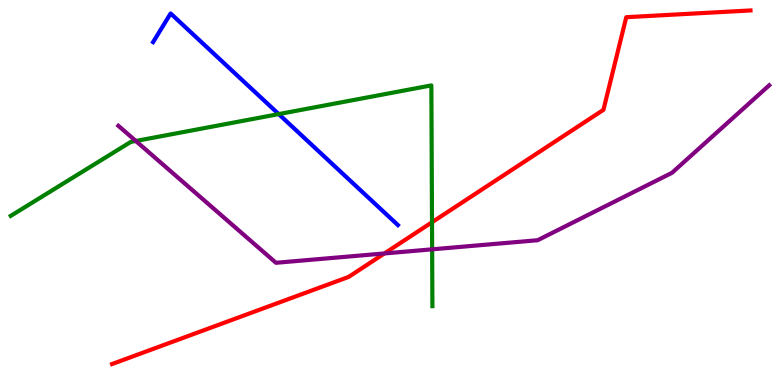[{'lines': ['blue', 'red'], 'intersections': []}, {'lines': ['green', 'red'], 'intersections': [{'x': 5.57, 'y': 4.23}]}, {'lines': ['purple', 'red'], 'intersections': [{'x': 4.96, 'y': 3.42}]}, {'lines': ['blue', 'green'], 'intersections': [{'x': 3.6, 'y': 7.04}]}, {'lines': ['blue', 'purple'], 'intersections': []}, {'lines': ['green', 'purple'], 'intersections': [{'x': 1.75, 'y': 6.34}, {'x': 5.58, 'y': 3.52}]}]